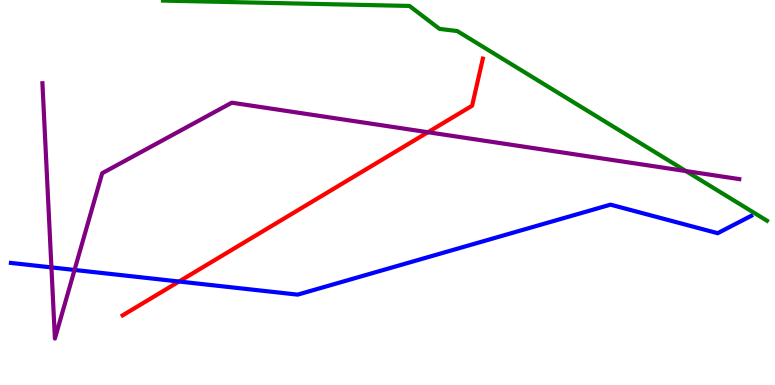[{'lines': ['blue', 'red'], 'intersections': [{'x': 2.31, 'y': 2.69}]}, {'lines': ['green', 'red'], 'intersections': []}, {'lines': ['purple', 'red'], 'intersections': [{'x': 5.52, 'y': 6.57}]}, {'lines': ['blue', 'green'], 'intersections': []}, {'lines': ['blue', 'purple'], 'intersections': [{'x': 0.664, 'y': 3.05}, {'x': 0.962, 'y': 2.99}]}, {'lines': ['green', 'purple'], 'intersections': [{'x': 8.85, 'y': 5.56}]}]